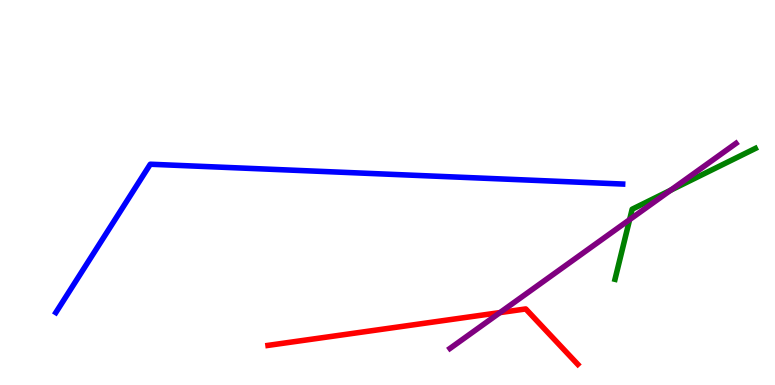[{'lines': ['blue', 'red'], 'intersections': []}, {'lines': ['green', 'red'], 'intersections': []}, {'lines': ['purple', 'red'], 'intersections': [{'x': 6.45, 'y': 1.88}]}, {'lines': ['blue', 'green'], 'intersections': []}, {'lines': ['blue', 'purple'], 'intersections': []}, {'lines': ['green', 'purple'], 'intersections': [{'x': 8.12, 'y': 4.3}, {'x': 8.65, 'y': 5.06}]}]